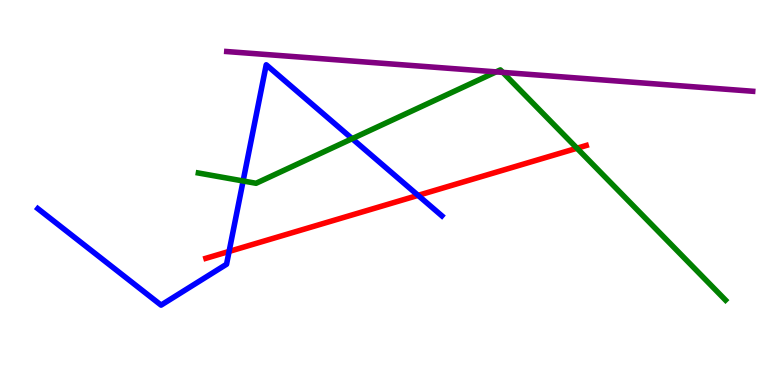[{'lines': ['blue', 'red'], 'intersections': [{'x': 2.96, 'y': 3.47}, {'x': 5.39, 'y': 4.93}]}, {'lines': ['green', 'red'], 'intersections': [{'x': 7.44, 'y': 6.15}]}, {'lines': ['purple', 'red'], 'intersections': []}, {'lines': ['blue', 'green'], 'intersections': [{'x': 3.14, 'y': 5.3}, {'x': 4.54, 'y': 6.4}]}, {'lines': ['blue', 'purple'], 'intersections': []}, {'lines': ['green', 'purple'], 'intersections': [{'x': 6.4, 'y': 8.13}, {'x': 6.49, 'y': 8.12}]}]